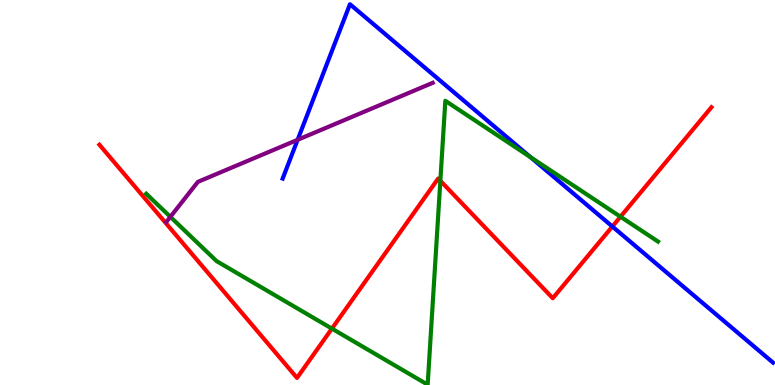[{'lines': ['blue', 'red'], 'intersections': [{'x': 7.9, 'y': 4.12}]}, {'lines': ['green', 'red'], 'intersections': [{'x': 4.28, 'y': 1.46}, {'x': 5.68, 'y': 5.3}, {'x': 8.01, 'y': 4.37}]}, {'lines': ['purple', 'red'], 'intersections': []}, {'lines': ['blue', 'green'], 'intersections': [{'x': 6.85, 'y': 5.92}]}, {'lines': ['blue', 'purple'], 'intersections': [{'x': 3.84, 'y': 6.37}]}, {'lines': ['green', 'purple'], 'intersections': [{'x': 2.2, 'y': 4.37}]}]